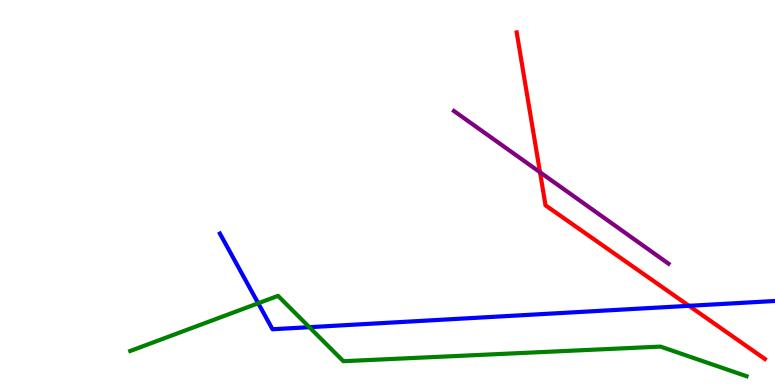[{'lines': ['blue', 'red'], 'intersections': [{'x': 8.89, 'y': 2.06}]}, {'lines': ['green', 'red'], 'intersections': []}, {'lines': ['purple', 'red'], 'intersections': [{'x': 6.97, 'y': 5.53}]}, {'lines': ['blue', 'green'], 'intersections': [{'x': 3.33, 'y': 2.12}, {'x': 3.99, 'y': 1.5}]}, {'lines': ['blue', 'purple'], 'intersections': []}, {'lines': ['green', 'purple'], 'intersections': []}]